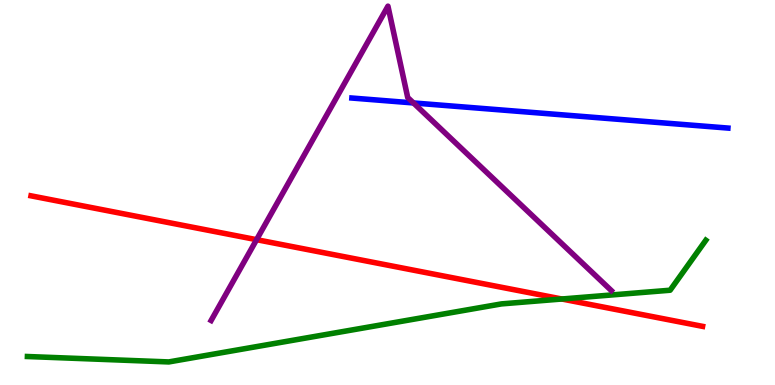[{'lines': ['blue', 'red'], 'intersections': []}, {'lines': ['green', 'red'], 'intersections': [{'x': 7.25, 'y': 2.23}]}, {'lines': ['purple', 'red'], 'intersections': [{'x': 3.31, 'y': 3.77}]}, {'lines': ['blue', 'green'], 'intersections': []}, {'lines': ['blue', 'purple'], 'intersections': [{'x': 5.34, 'y': 7.33}]}, {'lines': ['green', 'purple'], 'intersections': []}]